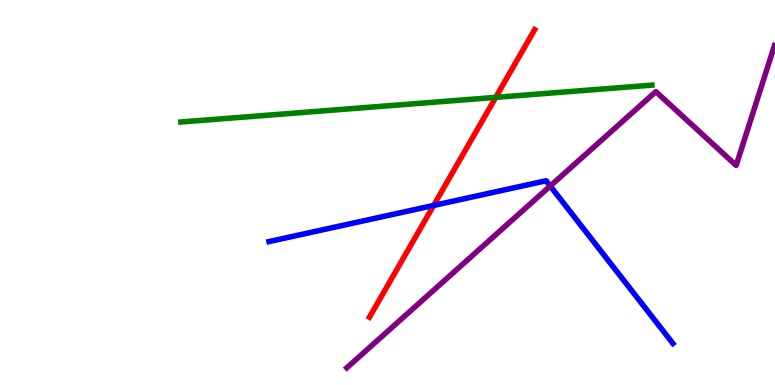[{'lines': ['blue', 'red'], 'intersections': [{'x': 5.6, 'y': 4.66}]}, {'lines': ['green', 'red'], 'intersections': [{'x': 6.4, 'y': 7.47}]}, {'lines': ['purple', 'red'], 'intersections': []}, {'lines': ['blue', 'green'], 'intersections': []}, {'lines': ['blue', 'purple'], 'intersections': [{'x': 7.1, 'y': 5.17}]}, {'lines': ['green', 'purple'], 'intersections': []}]